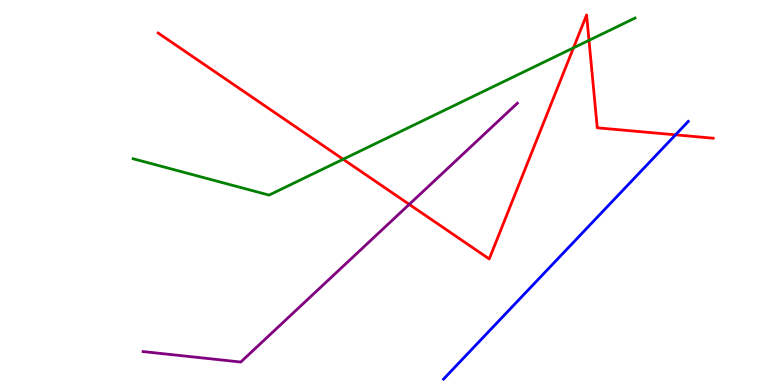[{'lines': ['blue', 'red'], 'intersections': [{'x': 8.72, 'y': 6.5}]}, {'lines': ['green', 'red'], 'intersections': [{'x': 4.43, 'y': 5.86}, {'x': 7.4, 'y': 8.76}, {'x': 7.6, 'y': 8.95}]}, {'lines': ['purple', 'red'], 'intersections': [{'x': 5.28, 'y': 4.69}]}, {'lines': ['blue', 'green'], 'intersections': []}, {'lines': ['blue', 'purple'], 'intersections': []}, {'lines': ['green', 'purple'], 'intersections': []}]